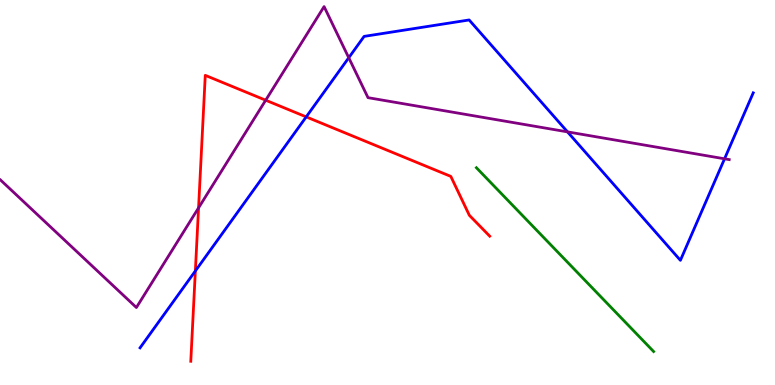[{'lines': ['blue', 'red'], 'intersections': [{'x': 2.52, 'y': 2.96}, {'x': 3.95, 'y': 6.96}]}, {'lines': ['green', 'red'], 'intersections': []}, {'lines': ['purple', 'red'], 'intersections': [{'x': 2.56, 'y': 4.6}, {'x': 3.43, 'y': 7.4}]}, {'lines': ['blue', 'green'], 'intersections': []}, {'lines': ['blue', 'purple'], 'intersections': [{'x': 4.5, 'y': 8.5}, {'x': 7.32, 'y': 6.57}, {'x': 9.35, 'y': 5.88}]}, {'lines': ['green', 'purple'], 'intersections': []}]